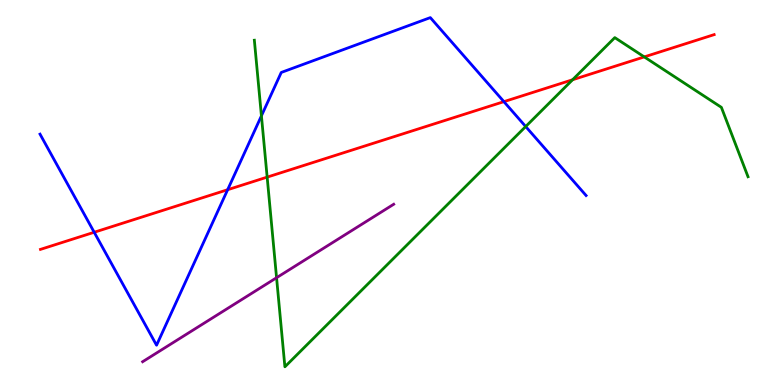[{'lines': ['blue', 'red'], 'intersections': [{'x': 1.22, 'y': 3.97}, {'x': 2.94, 'y': 5.07}, {'x': 6.5, 'y': 7.36}]}, {'lines': ['green', 'red'], 'intersections': [{'x': 3.45, 'y': 5.4}, {'x': 7.39, 'y': 7.93}, {'x': 8.31, 'y': 8.52}]}, {'lines': ['purple', 'red'], 'intersections': []}, {'lines': ['blue', 'green'], 'intersections': [{'x': 3.37, 'y': 6.99}, {'x': 6.78, 'y': 6.71}]}, {'lines': ['blue', 'purple'], 'intersections': []}, {'lines': ['green', 'purple'], 'intersections': [{'x': 3.57, 'y': 2.79}]}]